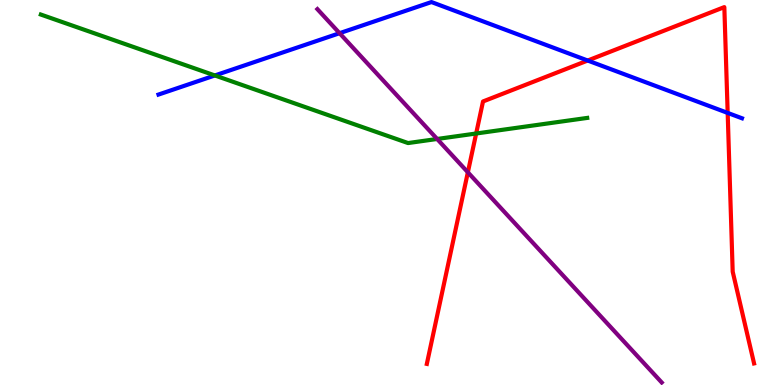[{'lines': ['blue', 'red'], 'intersections': [{'x': 7.58, 'y': 8.43}, {'x': 9.39, 'y': 7.07}]}, {'lines': ['green', 'red'], 'intersections': [{'x': 6.14, 'y': 6.53}]}, {'lines': ['purple', 'red'], 'intersections': [{'x': 6.04, 'y': 5.52}]}, {'lines': ['blue', 'green'], 'intersections': [{'x': 2.77, 'y': 8.04}]}, {'lines': ['blue', 'purple'], 'intersections': [{'x': 4.38, 'y': 9.14}]}, {'lines': ['green', 'purple'], 'intersections': [{'x': 5.64, 'y': 6.39}]}]